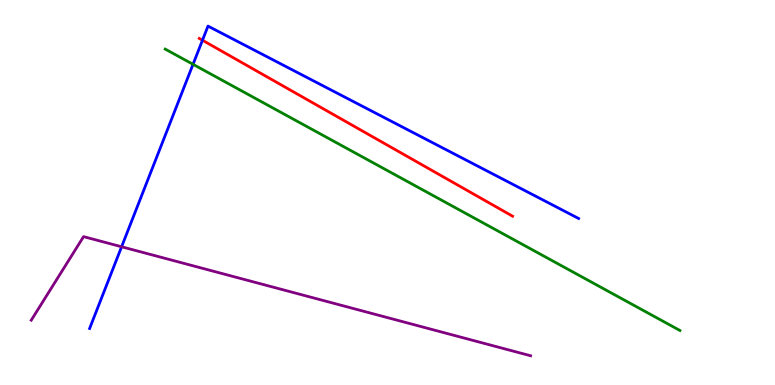[{'lines': ['blue', 'red'], 'intersections': [{'x': 2.61, 'y': 8.95}]}, {'lines': ['green', 'red'], 'intersections': []}, {'lines': ['purple', 'red'], 'intersections': []}, {'lines': ['blue', 'green'], 'intersections': [{'x': 2.49, 'y': 8.33}]}, {'lines': ['blue', 'purple'], 'intersections': [{'x': 1.57, 'y': 3.59}]}, {'lines': ['green', 'purple'], 'intersections': []}]